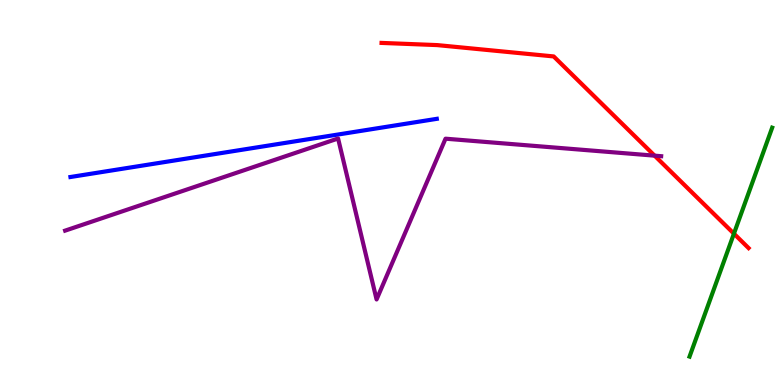[{'lines': ['blue', 'red'], 'intersections': []}, {'lines': ['green', 'red'], 'intersections': [{'x': 9.47, 'y': 3.93}]}, {'lines': ['purple', 'red'], 'intersections': [{'x': 8.45, 'y': 5.96}]}, {'lines': ['blue', 'green'], 'intersections': []}, {'lines': ['blue', 'purple'], 'intersections': []}, {'lines': ['green', 'purple'], 'intersections': []}]